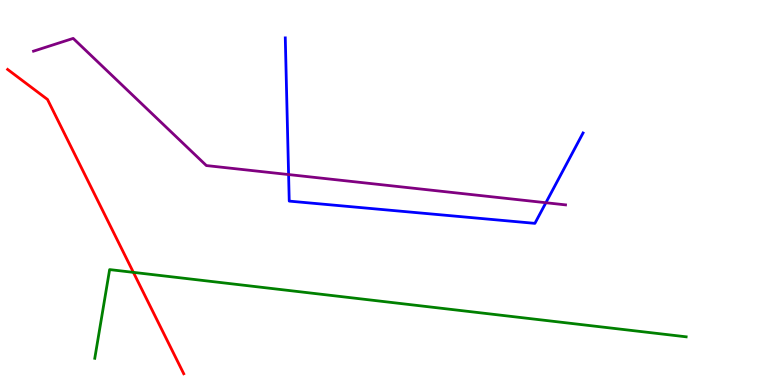[{'lines': ['blue', 'red'], 'intersections': []}, {'lines': ['green', 'red'], 'intersections': [{'x': 1.72, 'y': 2.93}]}, {'lines': ['purple', 'red'], 'intersections': []}, {'lines': ['blue', 'green'], 'intersections': []}, {'lines': ['blue', 'purple'], 'intersections': [{'x': 3.72, 'y': 5.47}, {'x': 7.04, 'y': 4.73}]}, {'lines': ['green', 'purple'], 'intersections': []}]